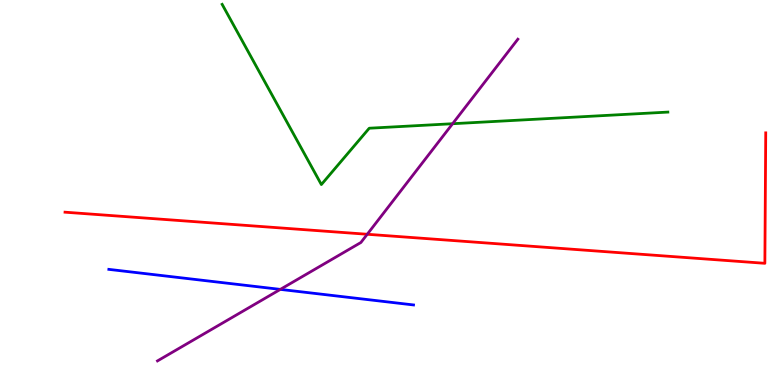[{'lines': ['blue', 'red'], 'intersections': []}, {'lines': ['green', 'red'], 'intersections': []}, {'lines': ['purple', 'red'], 'intersections': [{'x': 4.74, 'y': 3.92}]}, {'lines': ['blue', 'green'], 'intersections': []}, {'lines': ['blue', 'purple'], 'intersections': [{'x': 3.62, 'y': 2.48}]}, {'lines': ['green', 'purple'], 'intersections': [{'x': 5.84, 'y': 6.79}]}]